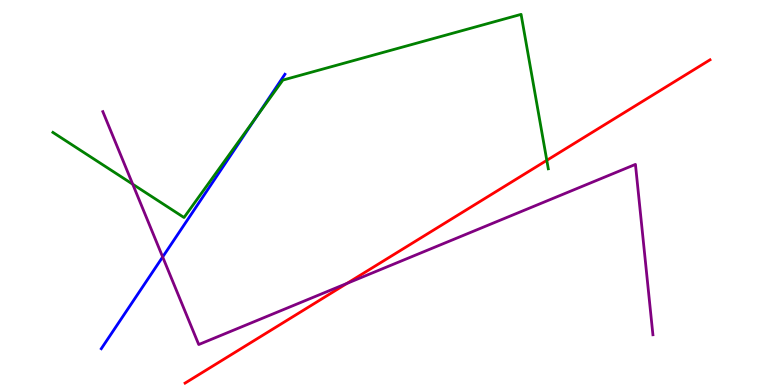[{'lines': ['blue', 'red'], 'intersections': []}, {'lines': ['green', 'red'], 'intersections': [{'x': 7.06, 'y': 5.84}]}, {'lines': ['purple', 'red'], 'intersections': [{'x': 4.48, 'y': 2.64}]}, {'lines': ['blue', 'green'], 'intersections': [{'x': 3.31, 'y': 6.97}]}, {'lines': ['blue', 'purple'], 'intersections': [{'x': 2.1, 'y': 3.33}]}, {'lines': ['green', 'purple'], 'intersections': [{'x': 1.71, 'y': 5.22}]}]